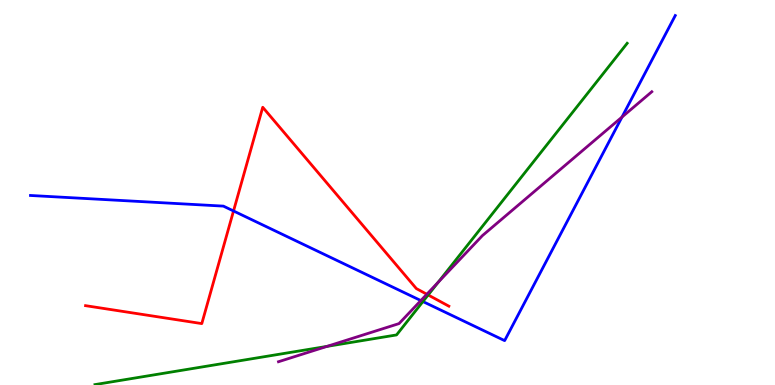[{'lines': ['blue', 'red'], 'intersections': [{'x': 3.01, 'y': 4.52}]}, {'lines': ['green', 'red'], 'intersections': [{'x': 5.52, 'y': 2.34}]}, {'lines': ['purple', 'red'], 'intersections': [{'x': 5.51, 'y': 2.36}]}, {'lines': ['blue', 'green'], 'intersections': [{'x': 5.46, 'y': 2.17}]}, {'lines': ['blue', 'purple'], 'intersections': [{'x': 5.43, 'y': 2.19}, {'x': 8.03, 'y': 6.96}]}, {'lines': ['green', 'purple'], 'intersections': [{'x': 4.22, 'y': 1.0}, {'x': 5.65, 'y': 2.67}]}]